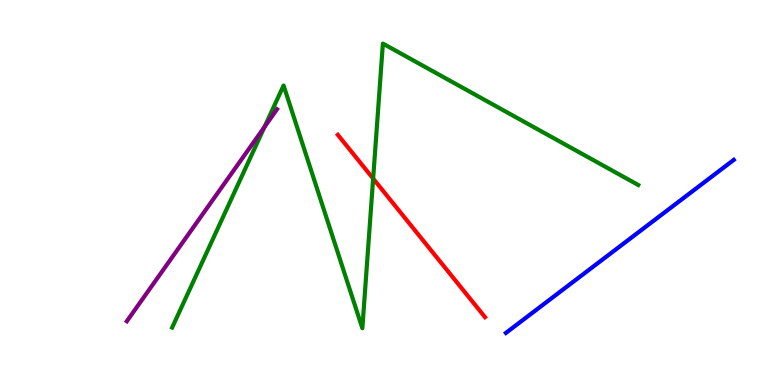[{'lines': ['blue', 'red'], 'intersections': []}, {'lines': ['green', 'red'], 'intersections': [{'x': 4.81, 'y': 5.36}]}, {'lines': ['purple', 'red'], 'intersections': []}, {'lines': ['blue', 'green'], 'intersections': []}, {'lines': ['blue', 'purple'], 'intersections': []}, {'lines': ['green', 'purple'], 'intersections': [{'x': 3.41, 'y': 6.7}]}]